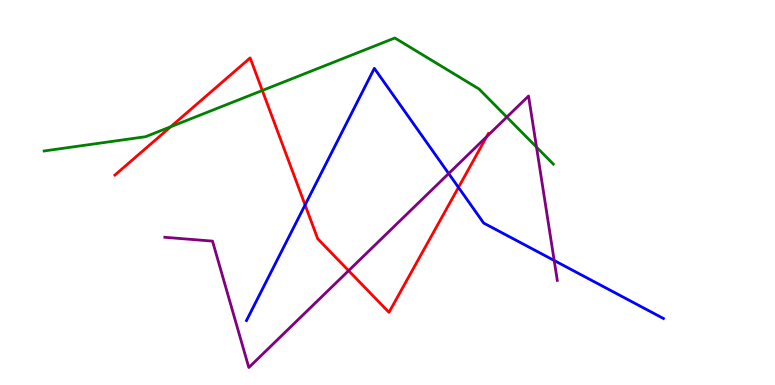[{'lines': ['blue', 'red'], 'intersections': [{'x': 3.94, 'y': 4.68}, {'x': 5.92, 'y': 5.13}]}, {'lines': ['green', 'red'], 'intersections': [{'x': 2.2, 'y': 6.71}, {'x': 3.38, 'y': 7.65}]}, {'lines': ['purple', 'red'], 'intersections': [{'x': 4.5, 'y': 2.97}, {'x': 6.28, 'y': 6.45}]}, {'lines': ['blue', 'green'], 'intersections': []}, {'lines': ['blue', 'purple'], 'intersections': [{'x': 5.79, 'y': 5.49}, {'x': 7.15, 'y': 3.23}]}, {'lines': ['green', 'purple'], 'intersections': [{'x': 6.54, 'y': 6.96}, {'x': 6.92, 'y': 6.18}]}]